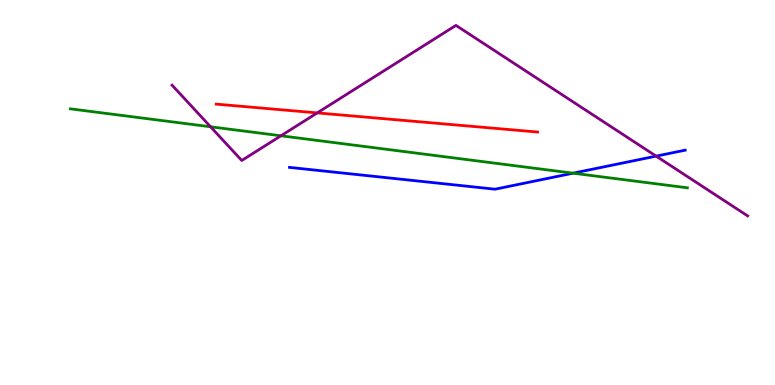[{'lines': ['blue', 'red'], 'intersections': []}, {'lines': ['green', 'red'], 'intersections': []}, {'lines': ['purple', 'red'], 'intersections': [{'x': 4.09, 'y': 7.07}]}, {'lines': ['blue', 'green'], 'intersections': [{'x': 7.39, 'y': 5.5}]}, {'lines': ['blue', 'purple'], 'intersections': [{'x': 8.47, 'y': 5.94}]}, {'lines': ['green', 'purple'], 'intersections': [{'x': 2.72, 'y': 6.71}, {'x': 3.62, 'y': 6.47}]}]